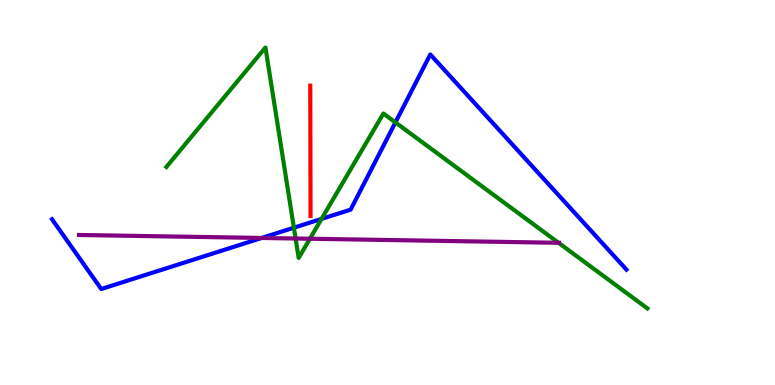[{'lines': ['blue', 'red'], 'intersections': []}, {'lines': ['green', 'red'], 'intersections': []}, {'lines': ['purple', 'red'], 'intersections': []}, {'lines': ['blue', 'green'], 'intersections': [{'x': 3.79, 'y': 4.09}, {'x': 4.15, 'y': 4.31}, {'x': 5.1, 'y': 6.82}]}, {'lines': ['blue', 'purple'], 'intersections': [{'x': 3.38, 'y': 3.82}]}, {'lines': ['green', 'purple'], 'intersections': [{'x': 3.81, 'y': 3.8}, {'x': 4.0, 'y': 3.8}, {'x': 7.21, 'y': 3.69}]}]